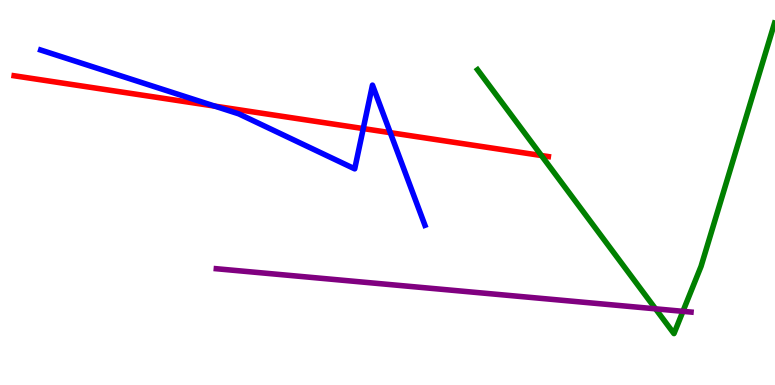[{'lines': ['blue', 'red'], 'intersections': [{'x': 2.77, 'y': 7.24}, {'x': 4.69, 'y': 6.66}, {'x': 5.04, 'y': 6.55}]}, {'lines': ['green', 'red'], 'intersections': [{'x': 6.99, 'y': 5.96}]}, {'lines': ['purple', 'red'], 'intersections': []}, {'lines': ['blue', 'green'], 'intersections': []}, {'lines': ['blue', 'purple'], 'intersections': []}, {'lines': ['green', 'purple'], 'intersections': [{'x': 8.46, 'y': 1.98}, {'x': 8.81, 'y': 1.91}]}]